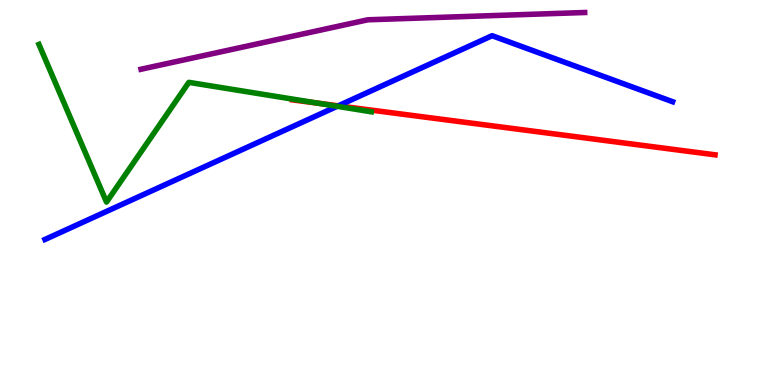[{'lines': ['blue', 'red'], 'intersections': [{'x': 4.36, 'y': 7.25}]}, {'lines': ['green', 'red'], 'intersections': [{'x': 4.1, 'y': 7.32}]}, {'lines': ['purple', 'red'], 'intersections': []}, {'lines': ['blue', 'green'], 'intersections': [{'x': 4.35, 'y': 7.24}]}, {'lines': ['blue', 'purple'], 'intersections': []}, {'lines': ['green', 'purple'], 'intersections': []}]